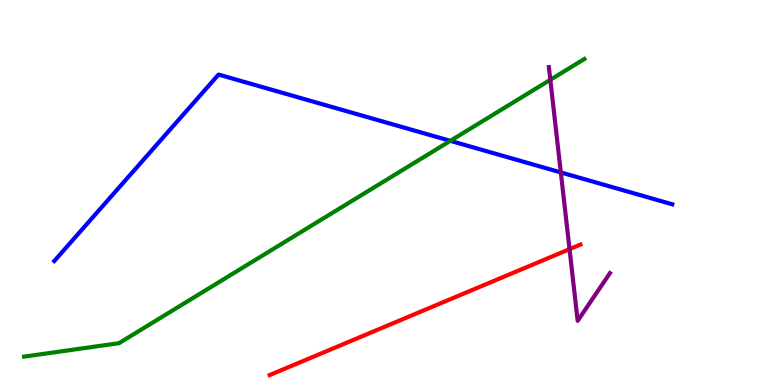[{'lines': ['blue', 'red'], 'intersections': []}, {'lines': ['green', 'red'], 'intersections': []}, {'lines': ['purple', 'red'], 'intersections': [{'x': 7.35, 'y': 3.53}]}, {'lines': ['blue', 'green'], 'intersections': [{'x': 5.81, 'y': 6.34}]}, {'lines': ['blue', 'purple'], 'intersections': [{'x': 7.24, 'y': 5.52}]}, {'lines': ['green', 'purple'], 'intersections': [{'x': 7.1, 'y': 7.93}]}]